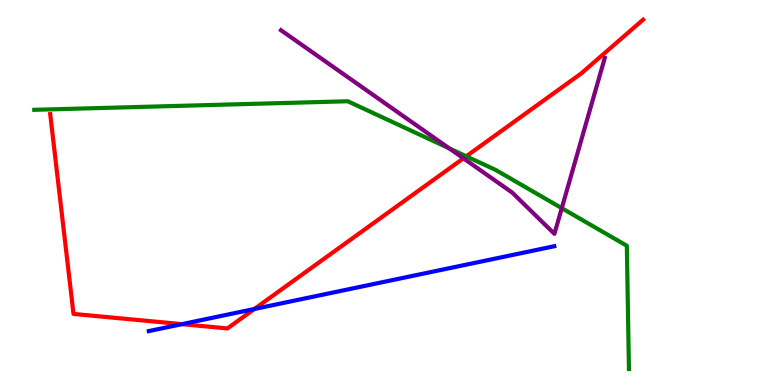[{'lines': ['blue', 'red'], 'intersections': [{'x': 2.35, 'y': 1.58}, {'x': 3.28, 'y': 1.97}]}, {'lines': ['green', 'red'], 'intersections': [{'x': 6.02, 'y': 5.94}]}, {'lines': ['purple', 'red'], 'intersections': [{'x': 5.98, 'y': 5.89}]}, {'lines': ['blue', 'green'], 'intersections': []}, {'lines': ['blue', 'purple'], 'intersections': []}, {'lines': ['green', 'purple'], 'intersections': [{'x': 5.8, 'y': 6.15}, {'x': 7.25, 'y': 4.59}]}]